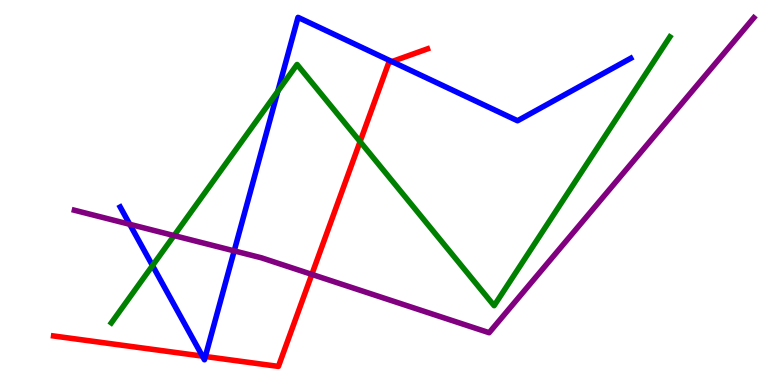[{'lines': ['blue', 'red'], 'intersections': [{'x': 2.61, 'y': 0.75}, {'x': 2.65, 'y': 0.74}, {'x': 5.06, 'y': 8.4}]}, {'lines': ['green', 'red'], 'intersections': [{'x': 4.65, 'y': 6.32}]}, {'lines': ['purple', 'red'], 'intersections': [{'x': 4.02, 'y': 2.87}]}, {'lines': ['blue', 'green'], 'intersections': [{'x': 1.97, 'y': 3.1}, {'x': 3.58, 'y': 7.63}]}, {'lines': ['blue', 'purple'], 'intersections': [{'x': 1.67, 'y': 4.17}, {'x': 3.02, 'y': 3.48}]}, {'lines': ['green', 'purple'], 'intersections': [{'x': 2.25, 'y': 3.88}]}]